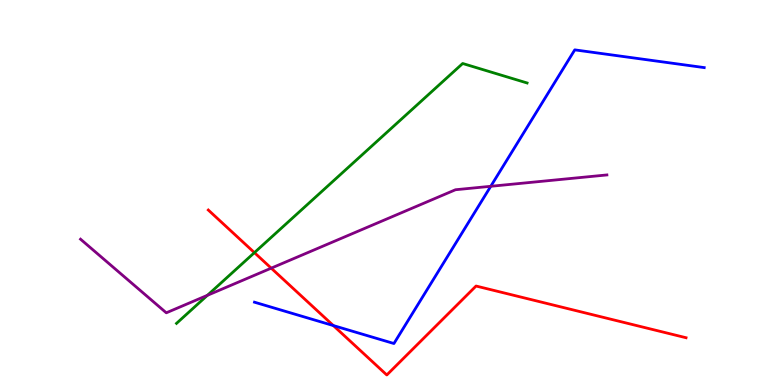[{'lines': ['blue', 'red'], 'intersections': [{'x': 4.3, 'y': 1.54}]}, {'lines': ['green', 'red'], 'intersections': [{'x': 3.28, 'y': 3.44}]}, {'lines': ['purple', 'red'], 'intersections': [{'x': 3.5, 'y': 3.03}]}, {'lines': ['blue', 'green'], 'intersections': []}, {'lines': ['blue', 'purple'], 'intersections': [{'x': 6.33, 'y': 5.16}]}, {'lines': ['green', 'purple'], 'intersections': [{'x': 2.68, 'y': 2.33}]}]